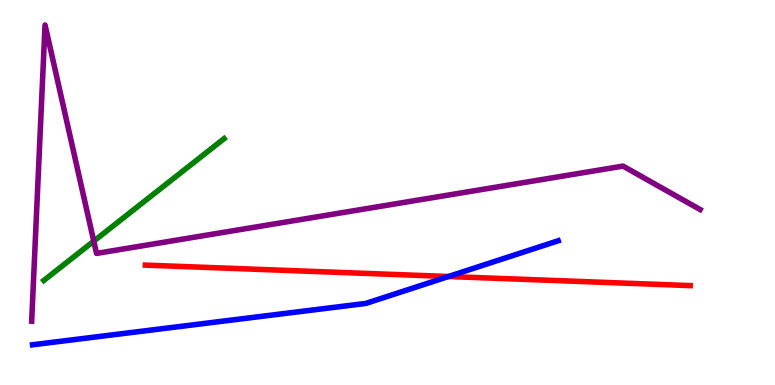[{'lines': ['blue', 'red'], 'intersections': [{'x': 5.79, 'y': 2.82}]}, {'lines': ['green', 'red'], 'intersections': []}, {'lines': ['purple', 'red'], 'intersections': []}, {'lines': ['blue', 'green'], 'intersections': []}, {'lines': ['blue', 'purple'], 'intersections': []}, {'lines': ['green', 'purple'], 'intersections': [{'x': 1.21, 'y': 3.74}]}]